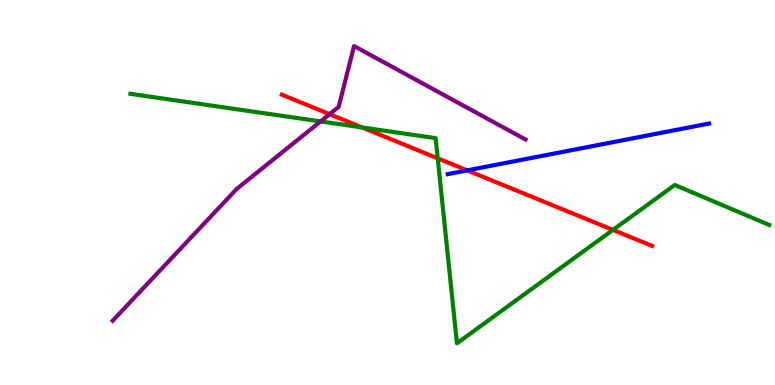[{'lines': ['blue', 'red'], 'intersections': [{'x': 6.03, 'y': 5.57}]}, {'lines': ['green', 'red'], 'intersections': [{'x': 4.67, 'y': 6.69}, {'x': 5.65, 'y': 5.89}, {'x': 7.91, 'y': 4.03}]}, {'lines': ['purple', 'red'], 'intersections': [{'x': 4.25, 'y': 7.03}]}, {'lines': ['blue', 'green'], 'intersections': []}, {'lines': ['blue', 'purple'], 'intersections': []}, {'lines': ['green', 'purple'], 'intersections': [{'x': 4.14, 'y': 6.85}]}]